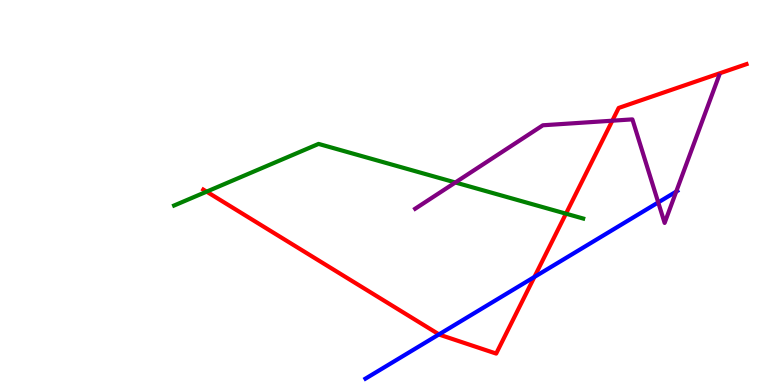[{'lines': ['blue', 'red'], 'intersections': [{'x': 5.66, 'y': 1.31}, {'x': 6.9, 'y': 2.81}]}, {'lines': ['green', 'red'], 'intersections': [{'x': 2.67, 'y': 5.02}, {'x': 7.3, 'y': 4.45}]}, {'lines': ['purple', 'red'], 'intersections': [{'x': 7.9, 'y': 6.86}]}, {'lines': ['blue', 'green'], 'intersections': []}, {'lines': ['blue', 'purple'], 'intersections': [{'x': 8.49, 'y': 4.74}, {'x': 8.73, 'y': 5.02}]}, {'lines': ['green', 'purple'], 'intersections': [{'x': 5.88, 'y': 5.26}]}]